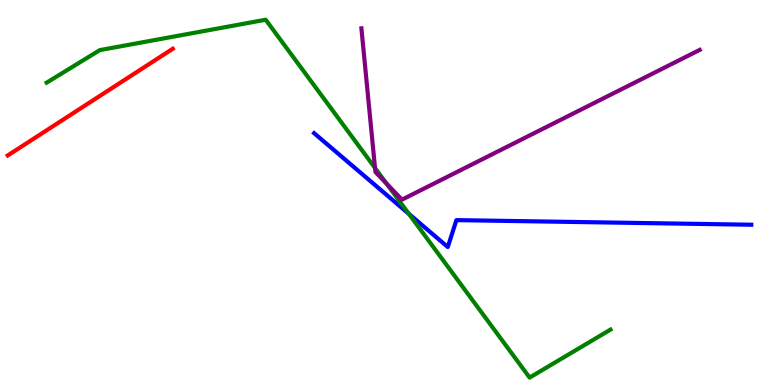[{'lines': ['blue', 'red'], 'intersections': []}, {'lines': ['green', 'red'], 'intersections': []}, {'lines': ['purple', 'red'], 'intersections': []}, {'lines': ['blue', 'green'], 'intersections': [{'x': 5.28, 'y': 4.44}]}, {'lines': ['blue', 'purple'], 'intersections': []}, {'lines': ['green', 'purple'], 'intersections': [{'x': 4.84, 'y': 5.64}, {'x': 4.99, 'y': 5.23}]}]